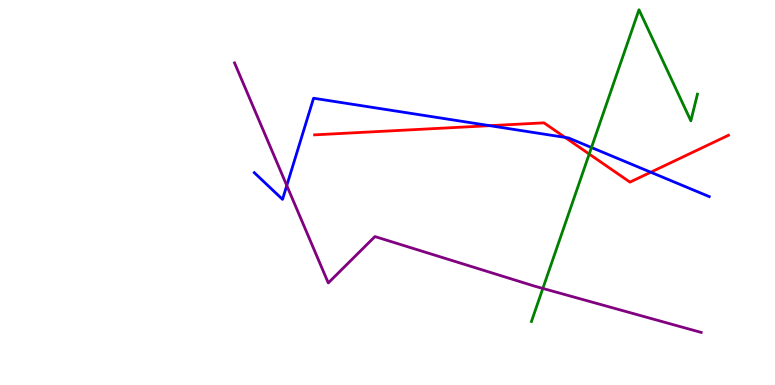[{'lines': ['blue', 'red'], 'intersections': [{'x': 6.32, 'y': 6.74}, {'x': 7.29, 'y': 6.43}, {'x': 8.4, 'y': 5.53}]}, {'lines': ['green', 'red'], 'intersections': [{'x': 7.6, 'y': 6.0}]}, {'lines': ['purple', 'red'], 'intersections': []}, {'lines': ['blue', 'green'], 'intersections': [{'x': 7.63, 'y': 6.17}]}, {'lines': ['blue', 'purple'], 'intersections': [{'x': 3.7, 'y': 5.18}]}, {'lines': ['green', 'purple'], 'intersections': [{'x': 7.0, 'y': 2.51}]}]